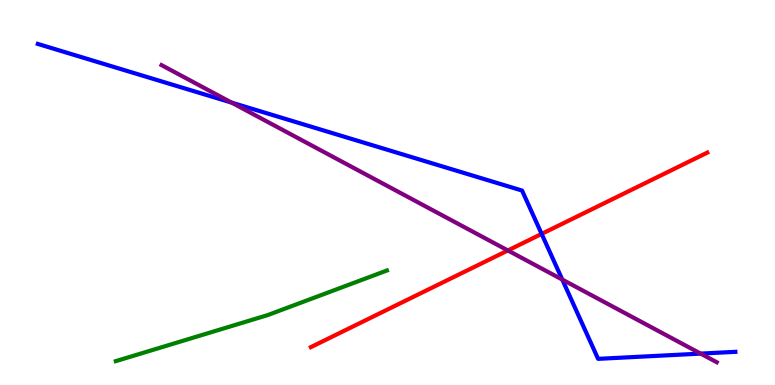[{'lines': ['blue', 'red'], 'intersections': [{'x': 6.99, 'y': 3.92}]}, {'lines': ['green', 'red'], 'intersections': []}, {'lines': ['purple', 'red'], 'intersections': [{'x': 6.55, 'y': 3.49}]}, {'lines': ['blue', 'green'], 'intersections': []}, {'lines': ['blue', 'purple'], 'intersections': [{'x': 2.99, 'y': 7.34}, {'x': 7.26, 'y': 2.74}, {'x': 9.04, 'y': 0.815}]}, {'lines': ['green', 'purple'], 'intersections': []}]